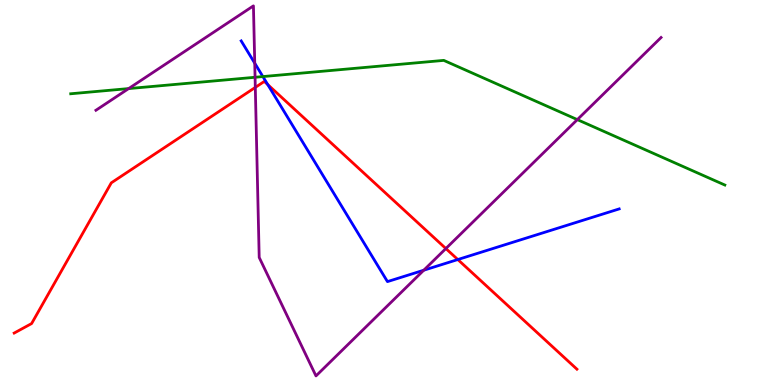[{'lines': ['blue', 'red'], 'intersections': [{'x': 3.45, 'y': 7.8}, {'x': 5.91, 'y': 3.26}]}, {'lines': ['green', 'red'], 'intersections': []}, {'lines': ['purple', 'red'], 'intersections': [{'x': 3.29, 'y': 7.73}, {'x': 5.75, 'y': 3.54}]}, {'lines': ['blue', 'green'], 'intersections': [{'x': 3.39, 'y': 8.01}]}, {'lines': ['blue', 'purple'], 'intersections': [{'x': 3.29, 'y': 8.36}, {'x': 5.47, 'y': 2.98}]}, {'lines': ['green', 'purple'], 'intersections': [{'x': 1.66, 'y': 7.7}, {'x': 3.29, 'y': 7.99}, {'x': 7.45, 'y': 6.89}]}]